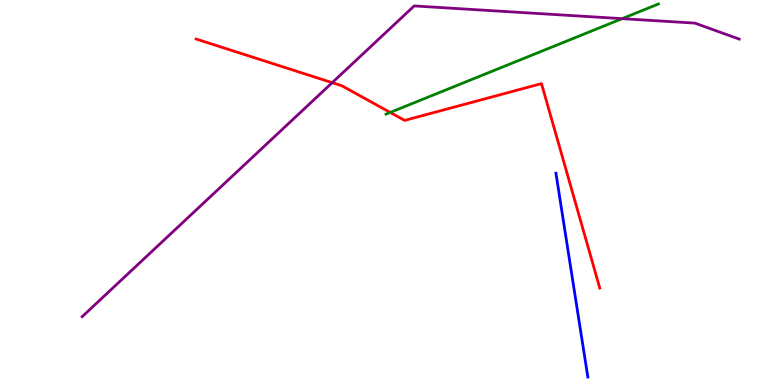[{'lines': ['blue', 'red'], 'intersections': []}, {'lines': ['green', 'red'], 'intersections': [{'x': 5.04, 'y': 7.08}]}, {'lines': ['purple', 'red'], 'intersections': [{'x': 4.29, 'y': 7.85}]}, {'lines': ['blue', 'green'], 'intersections': []}, {'lines': ['blue', 'purple'], 'intersections': []}, {'lines': ['green', 'purple'], 'intersections': [{'x': 8.03, 'y': 9.52}]}]